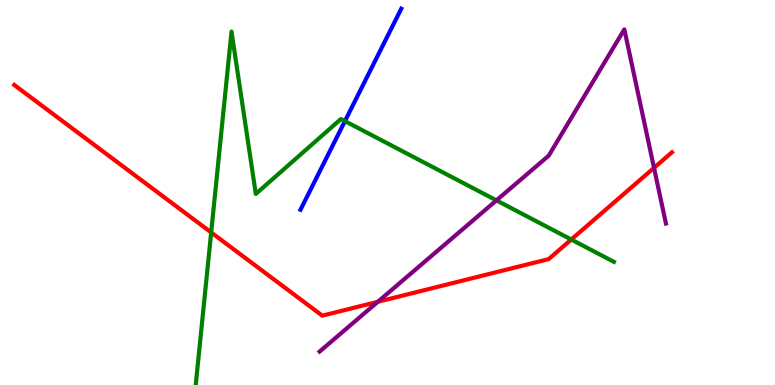[{'lines': ['blue', 'red'], 'intersections': []}, {'lines': ['green', 'red'], 'intersections': [{'x': 2.72, 'y': 3.96}, {'x': 7.37, 'y': 3.78}]}, {'lines': ['purple', 'red'], 'intersections': [{'x': 4.88, 'y': 2.16}, {'x': 8.44, 'y': 5.64}]}, {'lines': ['blue', 'green'], 'intersections': [{'x': 4.45, 'y': 6.85}]}, {'lines': ['blue', 'purple'], 'intersections': []}, {'lines': ['green', 'purple'], 'intersections': [{'x': 6.41, 'y': 4.8}]}]